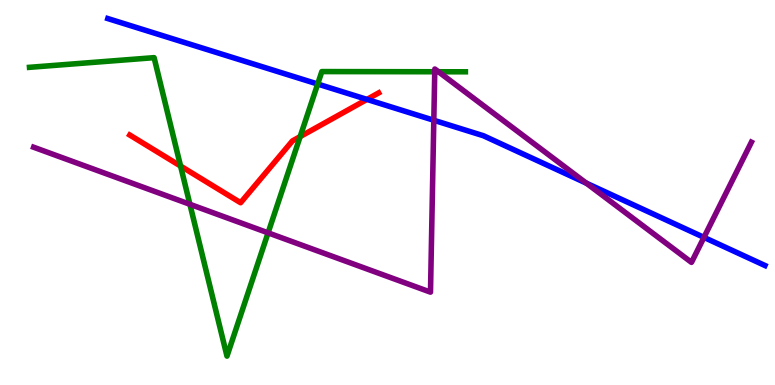[{'lines': ['blue', 'red'], 'intersections': [{'x': 4.74, 'y': 7.42}]}, {'lines': ['green', 'red'], 'intersections': [{'x': 2.33, 'y': 5.69}, {'x': 3.87, 'y': 6.45}]}, {'lines': ['purple', 'red'], 'intersections': []}, {'lines': ['blue', 'green'], 'intersections': [{'x': 4.1, 'y': 7.82}]}, {'lines': ['blue', 'purple'], 'intersections': [{'x': 5.6, 'y': 6.88}, {'x': 7.57, 'y': 5.24}, {'x': 9.08, 'y': 3.83}]}, {'lines': ['green', 'purple'], 'intersections': [{'x': 2.45, 'y': 4.69}, {'x': 3.46, 'y': 3.95}, {'x': 5.61, 'y': 8.14}, {'x': 5.66, 'y': 8.14}]}]